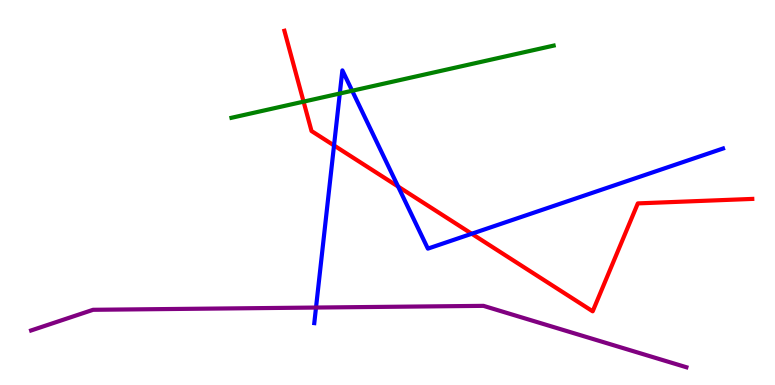[{'lines': ['blue', 'red'], 'intersections': [{'x': 4.31, 'y': 6.22}, {'x': 5.14, 'y': 5.15}, {'x': 6.09, 'y': 3.93}]}, {'lines': ['green', 'red'], 'intersections': [{'x': 3.92, 'y': 7.36}]}, {'lines': ['purple', 'red'], 'intersections': []}, {'lines': ['blue', 'green'], 'intersections': [{'x': 4.38, 'y': 7.57}, {'x': 4.54, 'y': 7.64}]}, {'lines': ['blue', 'purple'], 'intersections': [{'x': 4.08, 'y': 2.01}]}, {'lines': ['green', 'purple'], 'intersections': []}]